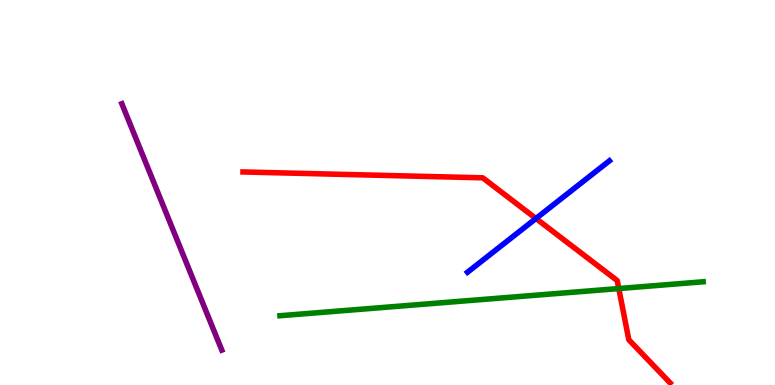[{'lines': ['blue', 'red'], 'intersections': [{'x': 6.92, 'y': 4.32}]}, {'lines': ['green', 'red'], 'intersections': [{'x': 7.98, 'y': 2.51}]}, {'lines': ['purple', 'red'], 'intersections': []}, {'lines': ['blue', 'green'], 'intersections': []}, {'lines': ['blue', 'purple'], 'intersections': []}, {'lines': ['green', 'purple'], 'intersections': []}]